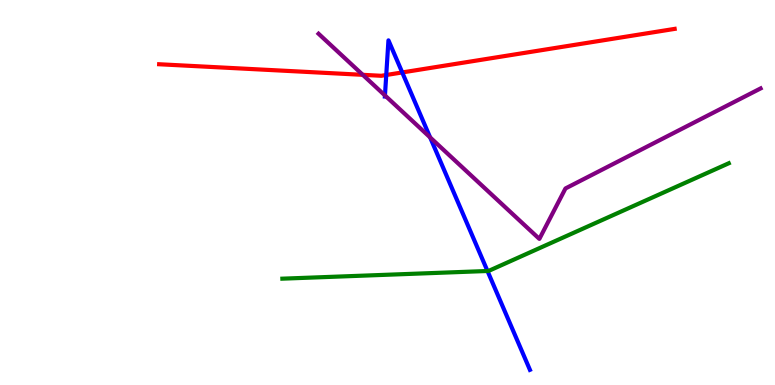[{'lines': ['blue', 'red'], 'intersections': [{'x': 4.98, 'y': 8.05}, {'x': 5.19, 'y': 8.12}]}, {'lines': ['green', 'red'], 'intersections': []}, {'lines': ['purple', 'red'], 'intersections': [{'x': 4.68, 'y': 8.06}]}, {'lines': ['blue', 'green'], 'intersections': [{'x': 6.29, 'y': 2.96}]}, {'lines': ['blue', 'purple'], 'intersections': [{'x': 4.97, 'y': 7.52}, {'x': 5.55, 'y': 6.43}]}, {'lines': ['green', 'purple'], 'intersections': []}]